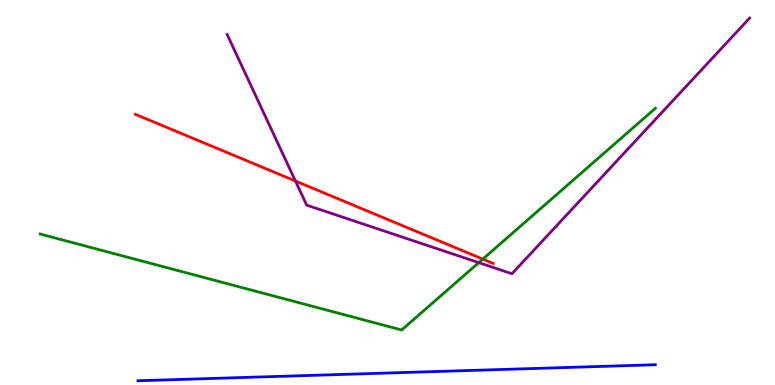[{'lines': ['blue', 'red'], 'intersections': []}, {'lines': ['green', 'red'], 'intersections': [{'x': 6.23, 'y': 3.27}]}, {'lines': ['purple', 'red'], 'intersections': [{'x': 3.81, 'y': 5.3}]}, {'lines': ['blue', 'green'], 'intersections': []}, {'lines': ['blue', 'purple'], 'intersections': []}, {'lines': ['green', 'purple'], 'intersections': [{'x': 6.18, 'y': 3.18}]}]